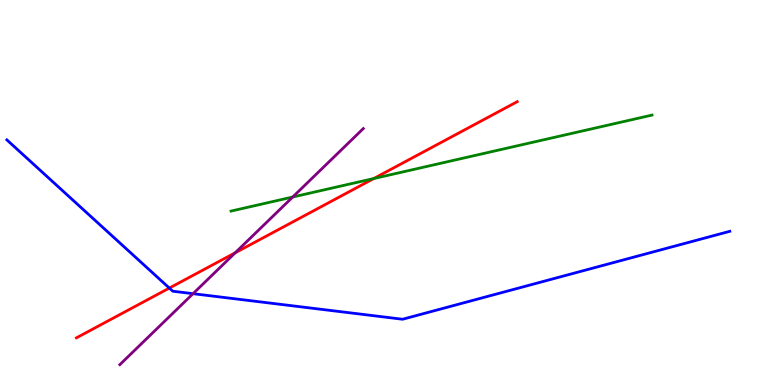[{'lines': ['blue', 'red'], 'intersections': [{'x': 2.18, 'y': 2.52}]}, {'lines': ['green', 'red'], 'intersections': [{'x': 4.82, 'y': 5.36}]}, {'lines': ['purple', 'red'], 'intersections': [{'x': 3.04, 'y': 3.43}]}, {'lines': ['blue', 'green'], 'intersections': []}, {'lines': ['blue', 'purple'], 'intersections': [{'x': 2.49, 'y': 2.37}]}, {'lines': ['green', 'purple'], 'intersections': [{'x': 3.78, 'y': 4.88}]}]